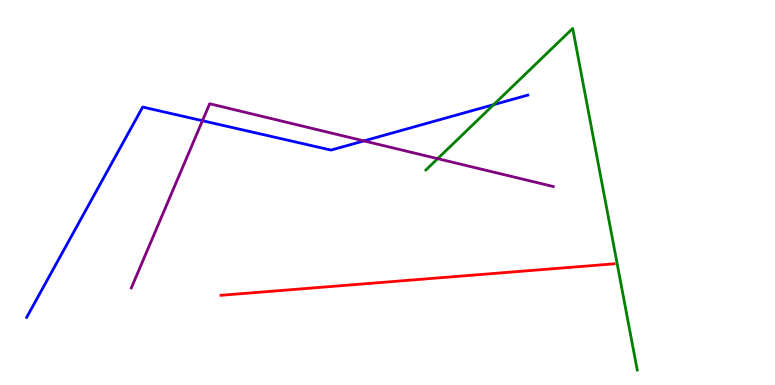[{'lines': ['blue', 'red'], 'intersections': []}, {'lines': ['green', 'red'], 'intersections': []}, {'lines': ['purple', 'red'], 'intersections': []}, {'lines': ['blue', 'green'], 'intersections': [{'x': 6.37, 'y': 7.28}]}, {'lines': ['blue', 'purple'], 'intersections': [{'x': 2.61, 'y': 6.86}, {'x': 4.7, 'y': 6.34}]}, {'lines': ['green', 'purple'], 'intersections': [{'x': 5.65, 'y': 5.88}]}]